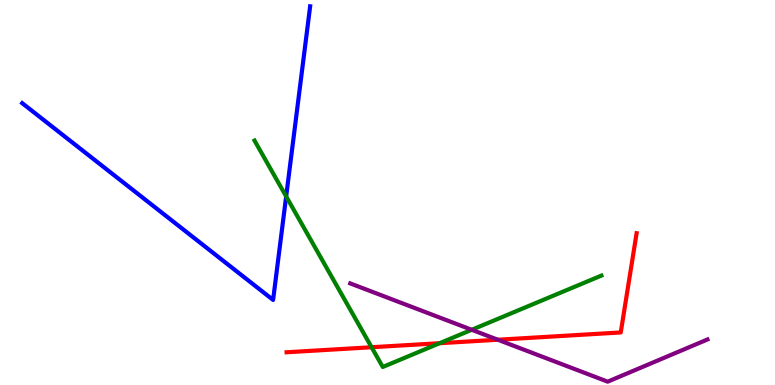[{'lines': ['blue', 'red'], 'intersections': []}, {'lines': ['green', 'red'], 'intersections': [{'x': 4.79, 'y': 0.981}, {'x': 5.67, 'y': 1.09}]}, {'lines': ['purple', 'red'], 'intersections': [{'x': 6.42, 'y': 1.18}]}, {'lines': ['blue', 'green'], 'intersections': [{'x': 3.69, 'y': 4.9}]}, {'lines': ['blue', 'purple'], 'intersections': []}, {'lines': ['green', 'purple'], 'intersections': [{'x': 6.09, 'y': 1.43}]}]